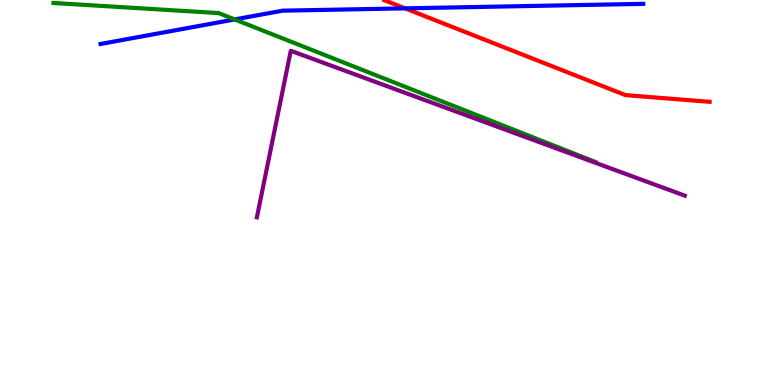[{'lines': ['blue', 'red'], 'intersections': [{'x': 5.23, 'y': 9.78}]}, {'lines': ['green', 'red'], 'intersections': []}, {'lines': ['purple', 'red'], 'intersections': []}, {'lines': ['blue', 'green'], 'intersections': [{'x': 3.03, 'y': 9.5}]}, {'lines': ['blue', 'purple'], 'intersections': []}, {'lines': ['green', 'purple'], 'intersections': []}]